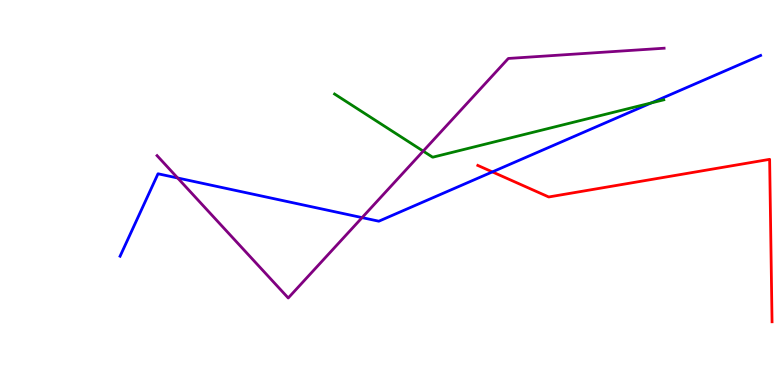[{'lines': ['blue', 'red'], 'intersections': [{'x': 6.35, 'y': 5.53}]}, {'lines': ['green', 'red'], 'intersections': []}, {'lines': ['purple', 'red'], 'intersections': []}, {'lines': ['blue', 'green'], 'intersections': [{'x': 8.4, 'y': 7.33}]}, {'lines': ['blue', 'purple'], 'intersections': [{'x': 2.29, 'y': 5.38}, {'x': 4.67, 'y': 4.35}]}, {'lines': ['green', 'purple'], 'intersections': [{'x': 5.46, 'y': 6.07}]}]